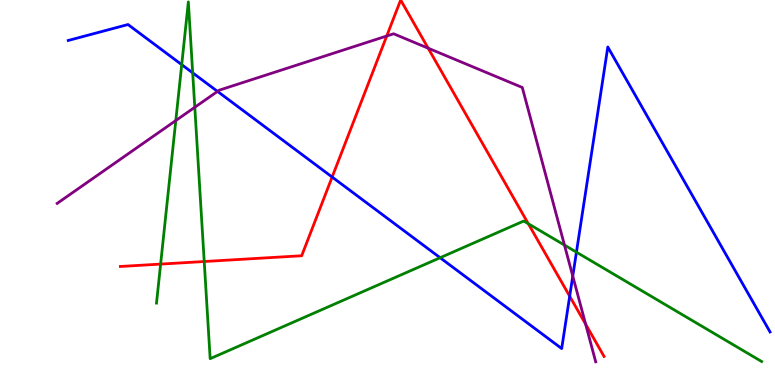[{'lines': ['blue', 'red'], 'intersections': [{'x': 4.29, 'y': 5.4}, {'x': 7.35, 'y': 2.31}]}, {'lines': ['green', 'red'], 'intersections': [{'x': 2.07, 'y': 3.14}, {'x': 2.64, 'y': 3.21}, {'x': 6.82, 'y': 4.19}]}, {'lines': ['purple', 'red'], 'intersections': [{'x': 4.99, 'y': 9.06}, {'x': 5.52, 'y': 8.75}, {'x': 7.56, 'y': 1.58}]}, {'lines': ['blue', 'green'], 'intersections': [{'x': 2.34, 'y': 8.32}, {'x': 2.49, 'y': 8.11}, {'x': 5.68, 'y': 3.31}, {'x': 7.44, 'y': 3.45}]}, {'lines': ['blue', 'purple'], 'intersections': [{'x': 2.81, 'y': 7.63}, {'x': 7.39, 'y': 2.83}]}, {'lines': ['green', 'purple'], 'intersections': [{'x': 2.27, 'y': 6.87}, {'x': 2.51, 'y': 7.21}, {'x': 7.28, 'y': 3.63}]}]